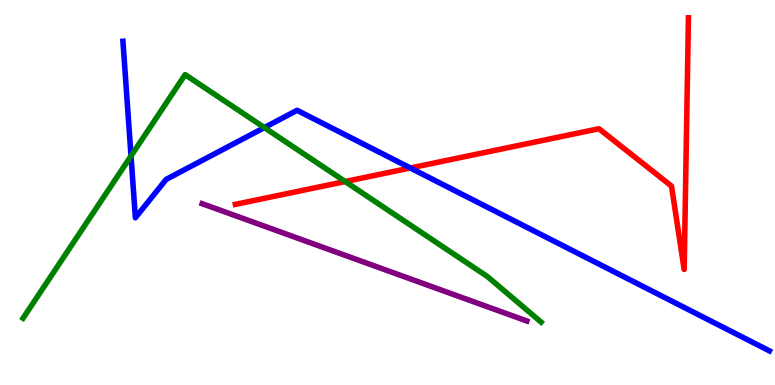[{'lines': ['blue', 'red'], 'intersections': [{'x': 5.29, 'y': 5.64}]}, {'lines': ['green', 'red'], 'intersections': [{'x': 4.45, 'y': 5.28}]}, {'lines': ['purple', 'red'], 'intersections': []}, {'lines': ['blue', 'green'], 'intersections': [{'x': 1.69, 'y': 5.95}, {'x': 3.41, 'y': 6.69}]}, {'lines': ['blue', 'purple'], 'intersections': []}, {'lines': ['green', 'purple'], 'intersections': []}]